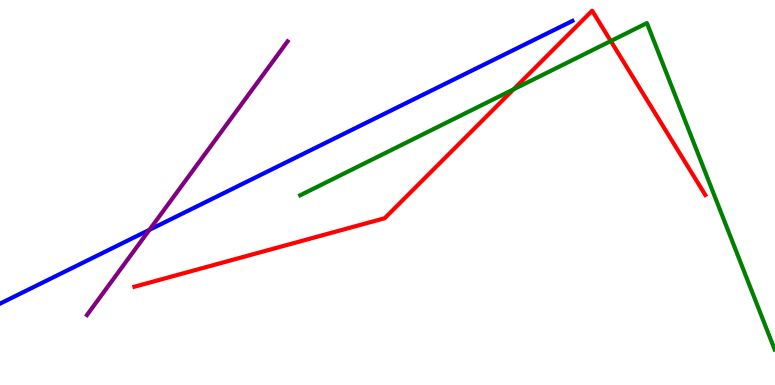[{'lines': ['blue', 'red'], 'intersections': []}, {'lines': ['green', 'red'], 'intersections': [{'x': 6.63, 'y': 7.68}, {'x': 7.88, 'y': 8.93}]}, {'lines': ['purple', 'red'], 'intersections': []}, {'lines': ['blue', 'green'], 'intersections': []}, {'lines': ['blue', 'purple'], 'intersections': [{'x': 1.93, 'y': 4.03}]}, {'lines': ['green', 'purple'], 'intersections': []}]